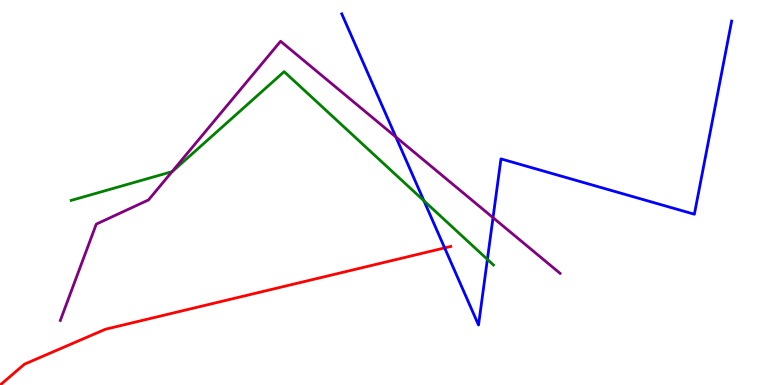[{'lines': ['blue', 'red'], 'intersections': [{'x': 5.74, 'y': 3.56}]}, {'lines': ['green', 'red'], 'intersections': []}, {'lines': ['purple', 'red'], 'intersections': []}, {'lines': ['blue', 'green'], 'intersections': [{'x': 5.47, 'y': 4.79}, {'x': 6.29, 'y': 3.26}]}, {'lines': ['blue', 'purple'], 'intersections': [{'x': 5.11, 'y': 6.44}, {'x': 6.36, 'y': 4.35}]}, {'lines': ['green', 'purple'], 'intersections': [{'x': 2.22, 'y': 5.54}]}]